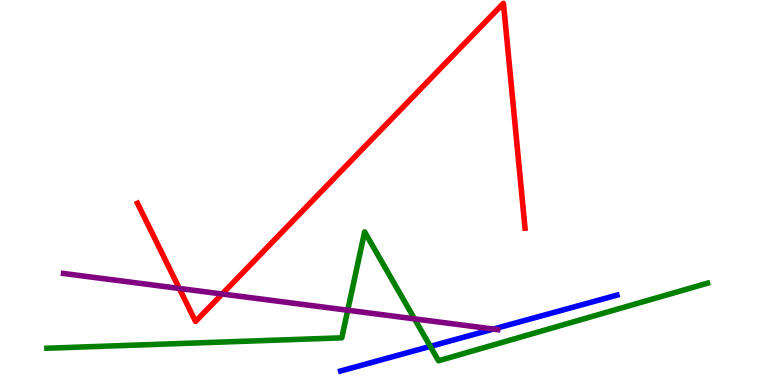[{'lines': ['blue', 'red'], 'intersections': []}, {'lines': ['green', 'red'], 'intersections': []}, {'lines': ['purple', 'red'], 'intersections': [{'x': 2.31, 'y': 2.51}, {'x': 2.87, 'y': 2.36}]}, {'lines': ['blue', 'green'], 'intersections': [{'x': 5.55, 'y': 1.0}]}, {'lines': ['blue', 'purple'], 'intersections': [{'x': 6.37, 'y': 1.45}]}, {'lines': ['green', 'purple'], 'intersections': [{'x': 4.49, 'y': 1.94}, {'x': 5.35, 'y': 1.72}]}]